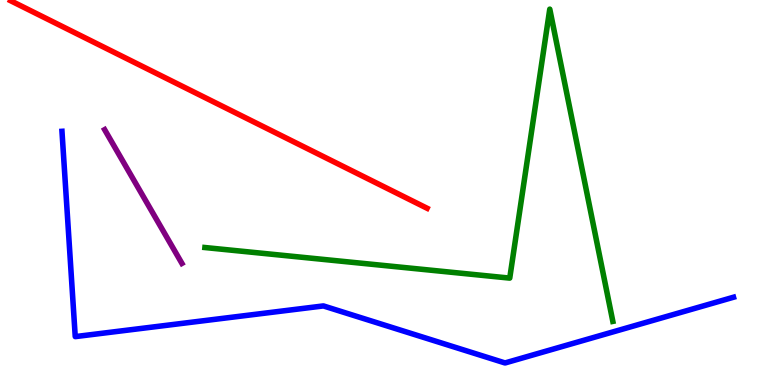[{'lines': ['blue', 'red'], 'intersections': []}, {'lines': ['green', 'red'], 'intersections': []}, {'lines': ['purple', 'red'], 'intersections': []}, {'lines': ['blue', 'green'], 'intersections': []}, {'lines': ['blue', 'purple'], 'intersections': []}, {'lines': ['green', 'purple'], 'intersections': []}]